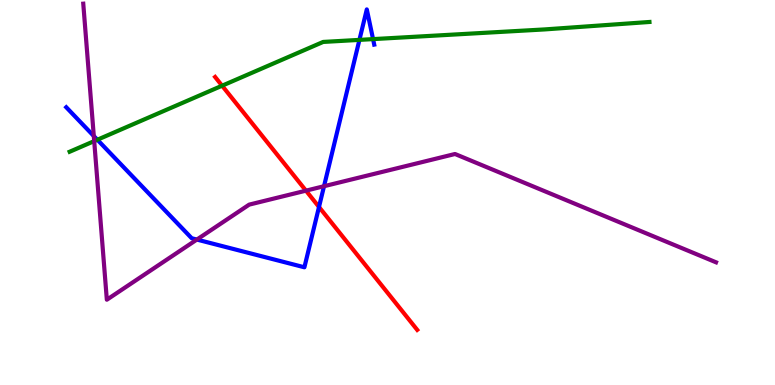[{'lines': ['blue', 'red'], 'intersections': [{'x': 4.12, 'y': 4.62}]}, {'lines': ['green', 'red'], 'intersections': [{'x': 2.87, 'y': 7.77}]}, {'lines': ['purple', 'red'], 'intersections': [{'x': 3.95, 'y': 5.05}]}, {'lines': ['blue', 'green'], 'intersections': [{'x': 1.26, 'y': 6.37}, {'x': 4.64, 'y': 8.96}, {'x': 4.81, 'y': 8.98}]}, {'lines': ['blue', 'purple'], 'intersections': [{'x': 1.21, 'y': 6.47}, {'x': 2.54, 'y': 3.78}, {'x': 4.18, 'y': 5.16}]}, {'lines': ['green', 'purple'], 'intersections': [{'x': 1.22, 'y': 6.33}]}]